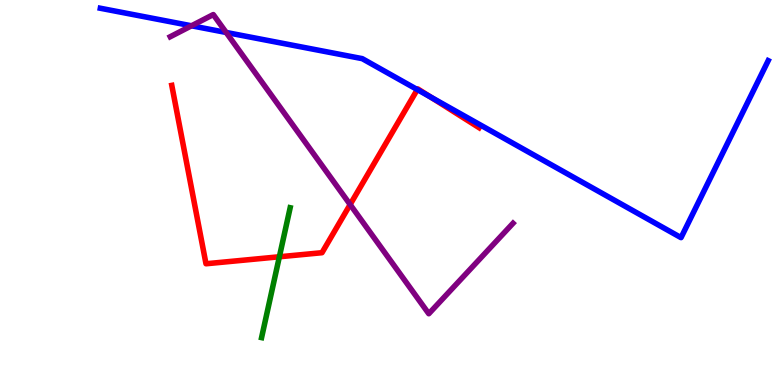[{'lines': ['blue', 'red'], 'intersections': [{'x': 5.38, 'y': 7.67}, {'x': 5.56, 'y': 7.48}]}, {'lines': ['green', 'red'], 'intersections': [{'x': 3.6, 'y': 3.33}]}, {'lines': ['purple', 'red'], 'intersections': [{'x': 4.52, 'y': 4.69}]}, {'lines': ['blue', 'green'], 'intersections': []}, {'lines': ['blue', 'purple'], 'intersections': [{'x': 2.47, 'y': 9.33}, {'x': 2.92, 'y': 9.16}]}, {'lines': ['green', 'purple'], 'intersections': []}]